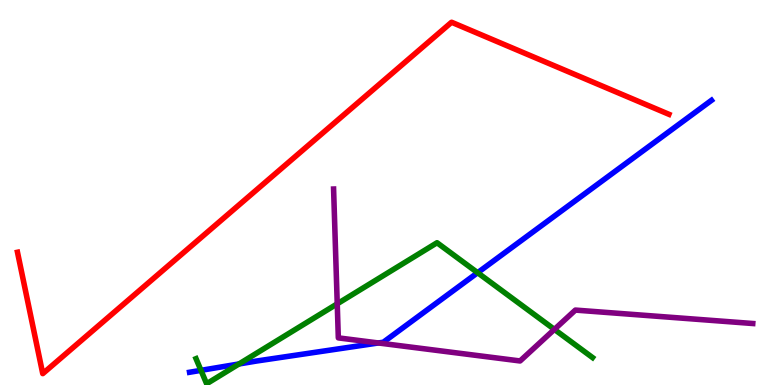[{'lines': ['blue', 'red'], 'intersections': []}, {'lines': ['green', 'red'], 'intersections': []}, {'lines': ['purple', 'red'], 'intersections': []}, {'lines': ['blue', 'green'], 'intersections': [{'x': 2.59, 'y': 0.381}, {'x': 3.08, 'y': 0.546}, {'x': 6.16, 'y': 2.92}]}, {'lines': ['blue', 'purple'], 'intersections': [{'x': 4.88, 'y': 1.09}]}, {'lines': ['green', 'purple'], 'intersections': [{'x': 4.35, 'y': 2.11}, {'x': 7.15, 'y': 1.44}]}]